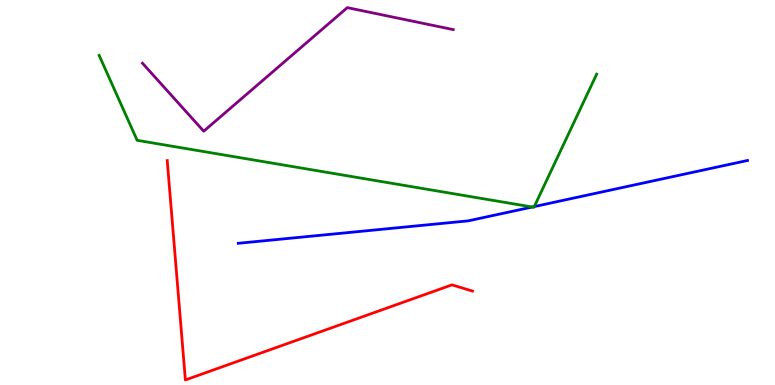[{'lines': ['blue', 'red'], 'intersections': []}, {'lines': ['green', 'red'], 'intersections': []}, {'lines': ['purple', 'red'], 'intersections': []}, {'lines': ['blue', 'green'], 'intersections': [{'x': 6.87, 'y': 4.62}, {'x': 6.89, 'y': 4.63}]}, {'lines': ['blue', 'purple'], 'intersections': []}, {'lines': ['green', 'purple'], 'intersections': []}]